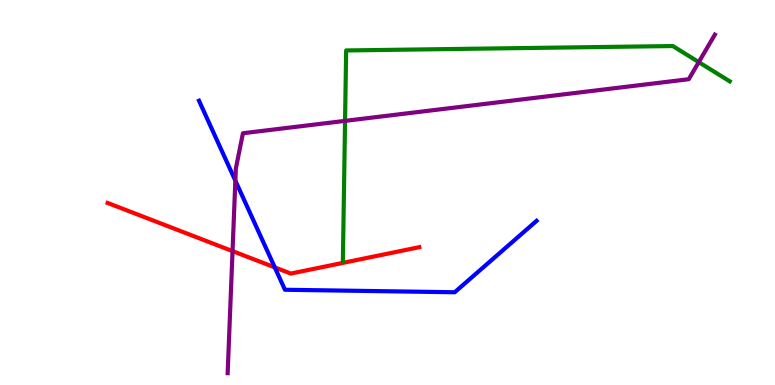[{'lines': ['blue', 'red'], 'intersections': [{'x': 3.55, 'y': 3.05}]}, {'lines': ['green', 'red'], 'intersections': []}, {'lines': ['purple', 'red'], 'intersections': [{'x': 3.0, 'y': 3.48}]}, {'lines': ['blue', 'green'], 'intersections': []}, {'lines': ['blue', 'purple'], 'intersections': [{'x': 3.04, 'y': 5.31}]}, {'lines': ['green', 'purple'], 'intersections': [{'x': 4.45, 'y': 6.86}, {'x': 9.02, 'y': 8.39}]}]